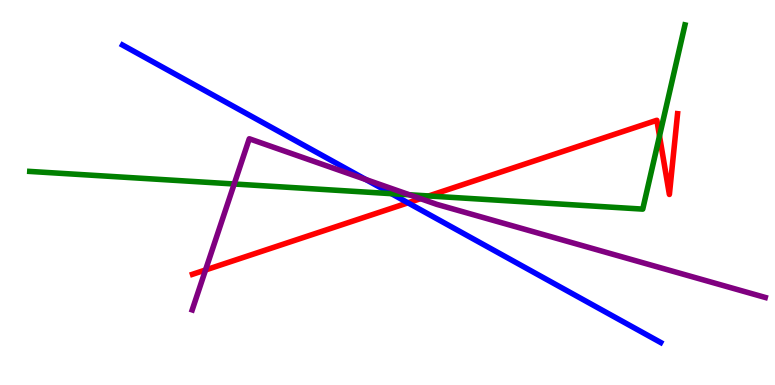[{'lines': ['blue', 'red'], 'intersections': [{'x': 5.26, 'y': 4.73}]}, {'lines': ['green', 'red'], 'intersections': [{'x': 5.53, 'y': 4.91}, {'x': 8.51, 'y': 6.47}]}, {'lines': ['purple', 'red'], 'intersections': [{'x': 2.65, 'y': 2.99}, {'x': 5.43, 'y': 4.84}]}, {'lines': ['blue', 'green'], 'intersections': [{'x': 5.05, 'y': 4.97}]}, {'lines': ['blue', 'purple'], 'intersections': [{'x': 4.72, 'y': 5.34}]}, {'lines': ['green', 'purple'], 'intersections': [{'x': 3.02, 'y': 5.22}, {'x': 5.28, 'y': 4.94}]}]